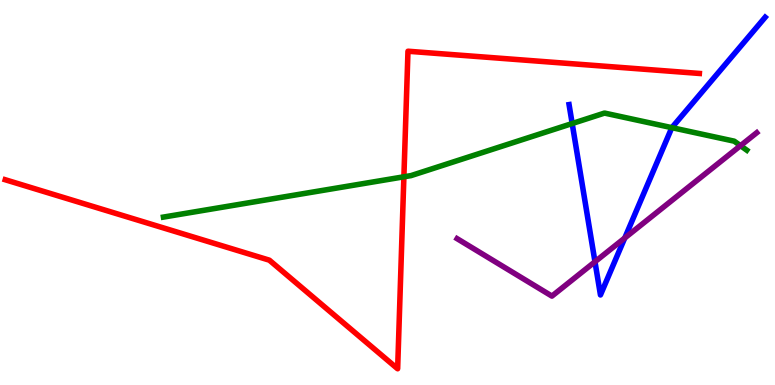[{'lines': ['blue', 'red'], 'intersections': []}, {'lines': ['green', 'red'], 'intersections': [{'x': 5.21, 'y': 5.41}]}, {'lines': ['purple', 'red'], 'intersections': []}, {'lines': ['blue', 'green'], 'intersections': [{'x': 7.38, 'y': 6.79}, {'x': 8.67, 'y': 6.68}]}, {'lines': ['blue', 'purple'], 'intersections': [{'x': 7.68, 'y': 3.2}, {'x': 8.06, 'y': 3.82}]}, {'lines': ['green', 'purple'], 'intersections': [{'x': 9.55, 'y': 6.22}]}]